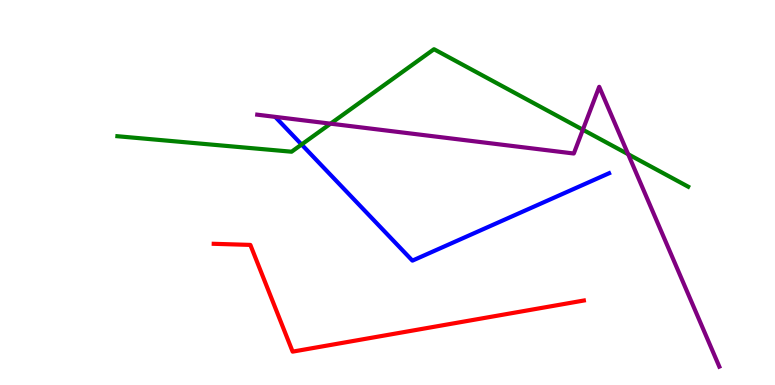[{'lines': ['blue', 'red'], 'intersections': []}, {'lines': ['green', 'red'], 'intersections': []}, {'lines': ['purple', 'red'], 'intersections': []}, {'lines': ['blue', 'green'], 'intersections': [{'x': 3.89, 'y': 6.25}]}, {'lines': ['blue', 'purple'], 'intersections': []}, {'lines': ['green', 'purple'], 'intersections': [{'x': 4.27, 'y': 6.79}, {'x': 7.52, 'y': 6.63}, {'x': 8.11, 'y': 5.99}]}]